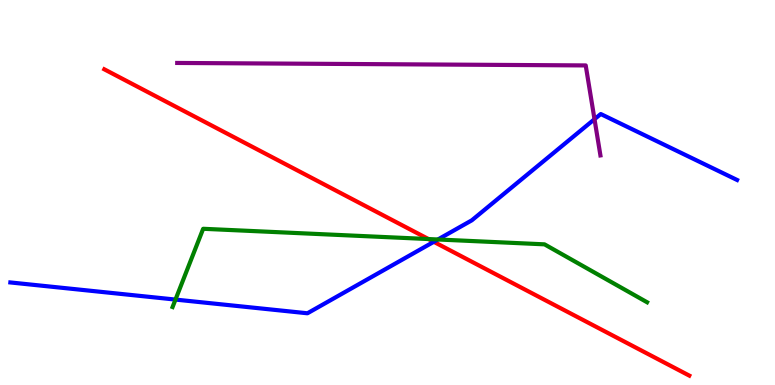[{'lines': ['blue', 'red'], 'intersections': [{'x': 5.6, 'y': 3.72}]}, {'lines': ['green', 'red'], 'intersections': [{'x': 5.53, 'y': 3.79}]}, {'lines': ['purple', 'red'], 'intersections': []}, {'lines': ['blue', 'green'], 'intersections': [{'x': 2.26, 'y': 2.22}, {'x': 5.65, 'y': 3.78}]}, {'lines': ['blue', 'purple'], 'intersections': [{'x': 7.67, 'y': 6.9}]}, {'lines': ['green', 'purple'], 'intersections': []}]